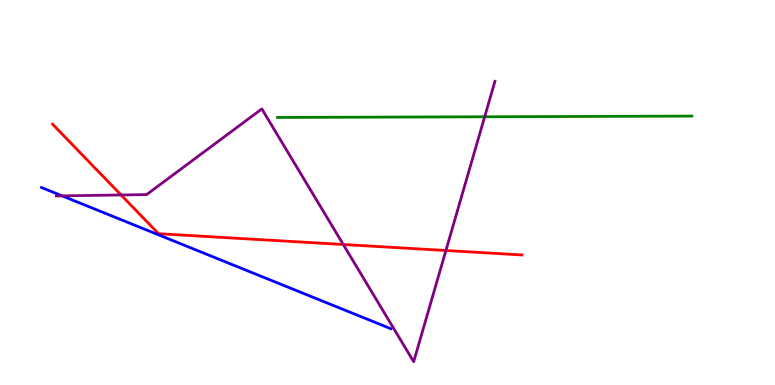[{'lines': ['blue', 'red'], 'intersections': []}, {'lines': ['green', 'red'], 'intersections': []}, {'lines': ['purple', 'red'], 'intersections': [{'x': 1.56, 'y': 4.94}, {'x': 4.43, 'y': 3.65}, {'x': 5.75, 'y': 3.49}]}, {'lines': ['blue', 'green'], 'intersections': []}, {'lines': ['blue', 'purple'], 'intersections': [{'x': 0.802, 'y': 4.91}]}, {'lines': ['green', 'purple'], 'intersections': [{'x': 6.25, 'y': 6.97}]}]